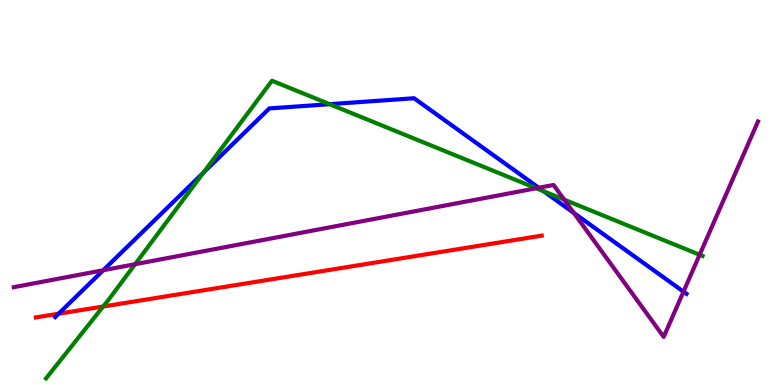[{'lines': ['blue', 'red'], 'intersections': [{'x': 0.756, 'y': 1.85}]}, {'lines': ['green', 'red'], 'intersections': [{'x': 1.33, 'y': 2.04}]}, {'lines': ['purple', 'red'], 'intersections': []}, {'lines': ['blue', 'green'], 'intersections': [{'x': 2.62, 'y': 5.51}, {'x': 4.25, 'y': 7.29}, {'x': 7.02, 'y': 5.03}]}, {'lines': ['blue', 'purple'], 'intersections': [{'x': 1.33, 'y': 2.98}, {'x': 6.95, 'y': 5.12}, {'x': 7.4, 'y': 4.47}, {'x': 8.82, 'y': 2.42}]}, {'lines': ['green', 'purple'], 'intersections': [{'x': 1.74, 'y': 3.14}, {'x': 6.92, 'y': 5.11}, {'x': 7.28, 'y': 4.81}, {'x': 9.03, 'y': 3.38}]}]